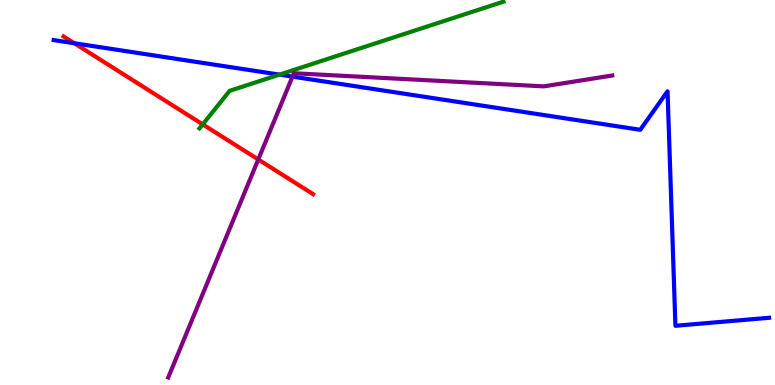[{'lines': ['blue', 'red'], 'intersections': [{'x': 0.959, 'y': 8.88}]}, {'lines': ['green', 'red'], 'intersections': [{'x': 2.62, 'y': 6.77}]}, {'lines': ['purple', 'red'], 'intersections': [{'x': 3.33, 'y': 5.86}]}, {'lines': ['blue', 'green'], 'intersections': [{'x': 3.61, 'y': 8.06}]}, {'lines': ['blue', 'purple'], 'intersections': [{'x': 3.77, 'y': 8.01}]}, {'lines': ['green', 'purple'], 'intersections': []}]